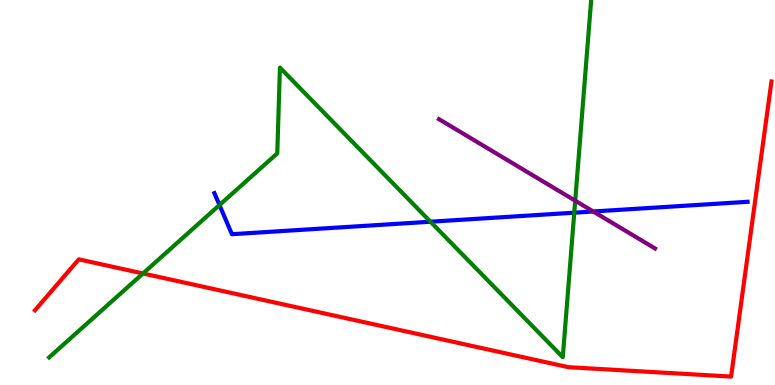[{'lines': ['blue', 'red'], 'intersections': []}, {'lines': ['green', 'red'], 'intersections': [{'x': 1.84, 'y': 2.9}]}, {'lines': ['purple', 'red'], 'intersections': []}, {'lines': ['blue', 'green'], 'intersections': [{'x': 2.83, 'y': 4.67}, {'x': 5.55, 'y': 4.24}, {'x': 7.41, 'y': 4.48}]}, {'lines': ['blue', 'purple'], 'intersections': [{'x': 7.65, 'y': 4.51}]}, {'lines': ['green', 'purple'], 'intersections': [{'x': 7.42, 'y': 4.79}]}]